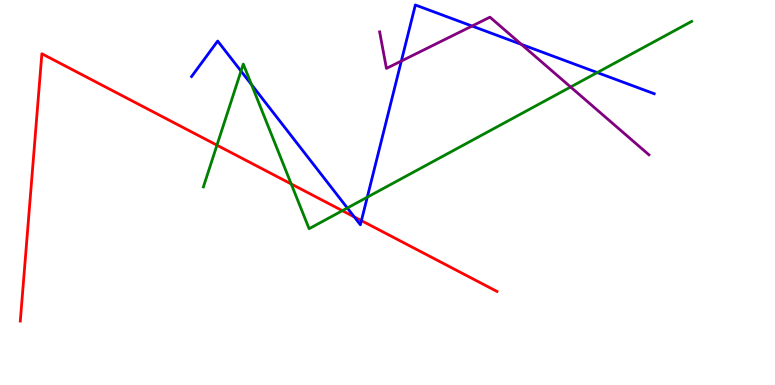[{'lines': ['blue', 'red'], 'intersections': [{'x': 4.57, 'y': 4.37}, {'x': 4.66, 'y': 4.27}]}, {'lines': ['green', 'red'], 'intersections': [{'x': 2.8, 'y': 6.23}, {'x': 3.76, 'y': 5.22}, {'x': 4.42, 'y': 4.53}]}, {'lines': ['purple', 'red'], 'intersections': []}, {'lines': ['blue', 'green'], 'intersections': [{'x': 3.11, 'y': 8.15}, {'x': 3.25, 'y': 7.8}, {'x': 4.48, 'y': 4.6}, {'x': 4.74, 'y': 4.88}, {'x': 7.71, 'y': 8.12}]}, {'lines': ['blue', 'purple'], 'intersections': [{'x': 5.18, 'y': 8.41}, {'x': 6.09, 'y': 9.32}, {'x': 6.73, 'y': 8.85}]}, {'lines': ['green', 'purple'], 'intersections': [{'x': 7.36, 'y': 7.74}]}]